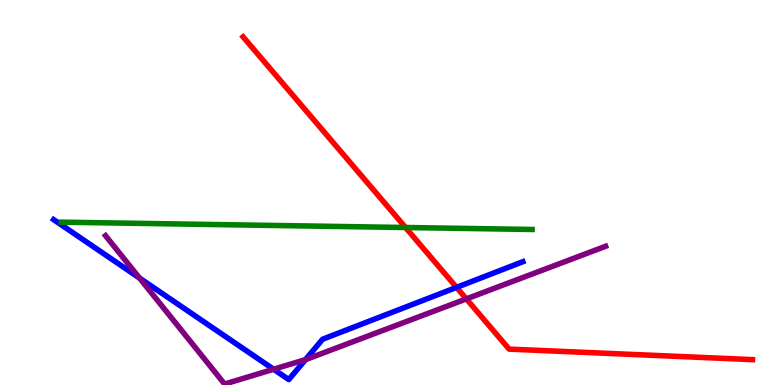[{'lines': ['blue', 'red'], 'intersections': [{'x': 5.89, 'y': 2.54}]}, {'lines': ['green', 'red'], 'intersections': [{'x': 5.23, 'y': 4.09}]}, {'lines': ['purple', 'red'], 'intersections': [{'x': 6.02, 'y': 2.24}]}, {'lines': ['blue', 'green'], 'intersections': []}, {'lines': ['blue', 'purple'], 'intersections': [{'x': 1.8, 'y': 2.78}, {'x': 3.53, 'y': 0.409}, {'x': 3.94, 'y': 0.66}]}, {'lines': ['green', 'purple'], 'intersections': []}]